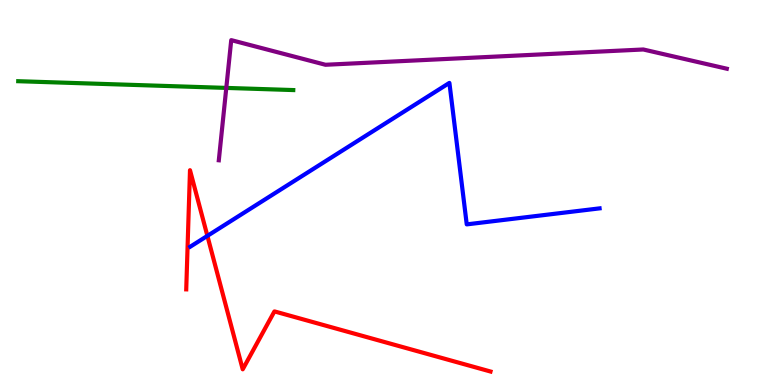[{'lines': ['blue', 'red'], 'intersections': [{'x': 2.68, 'y': 3.87}]}, {'lines': ['green', 'red'], 'intersections': []}, {'lines': ['purple', 'red'], 'intersections': []}, {'lines': ['blue', 'green'], 'intersections': []}, {'lines': ['blue', 'purple'], 'intersections': []}, {'lines': ['green', 'purple'], 'intersections': [{'x': 2.92, 'y': 7.72}]}]